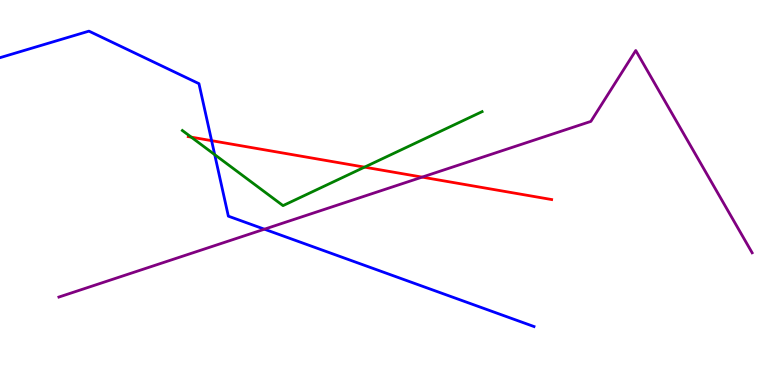[{'lines': ['blue', 'red'], 'intersections': [{'x': 2.73, 'y': 6.35}]}, {'lines': ['green', 'red'], 'intersections': [{'x': 2.47, 'y': 6.44}, {'x': 4.7, 'y': 5.66}]}, {'lines': ['purple', 'red'], 'intersections': [{'x': 5.45, 'y': 5.4}]}, {'lines': ['blue', 'green'], 'intersections': [{'x': 2.77, 'y': 5.98}]}, {'lines': ['blue', 'purple'], 'intersections': [{'x': 3.41, 'y': 4.05}]}, {'lines': ['green', 'purple'], 'intersections': []}]